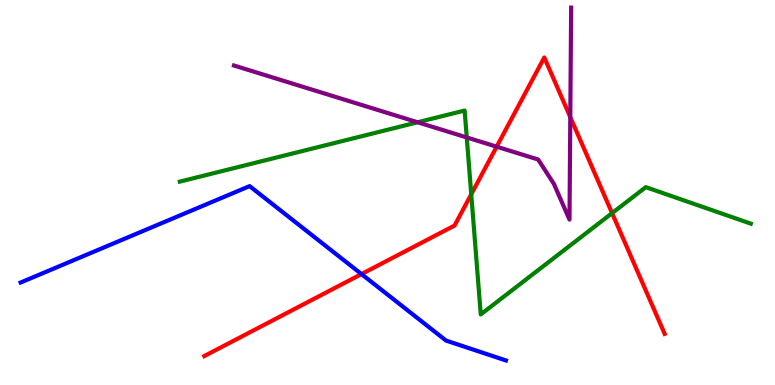[{'lines': ['blue', 'red'], 'intersections': [{'x': 4.66, 'y': 2.88}]}, {'lines': ['green', 'red'], 'intersections': [{'x': 6.08, 'y': 4.95}, {'x': 7.9, 'y': 4.46}]}, {'lines': ['purple', 'red'], 'intersections': [{'x': 6.41, 'y': 6.19}, {'x': 7.36, 'y': 6.96}]}, {'lines': ['blue', 'green'], 'intersections': []}, {'lines': ['blue', 'purple'], 'intersections': []}, {'lines': ['green', 'purple'], 'intersections': [{'x': 5.39, 'y': 6.82}, {'x': 6.02, 'y': 6.43}]}]